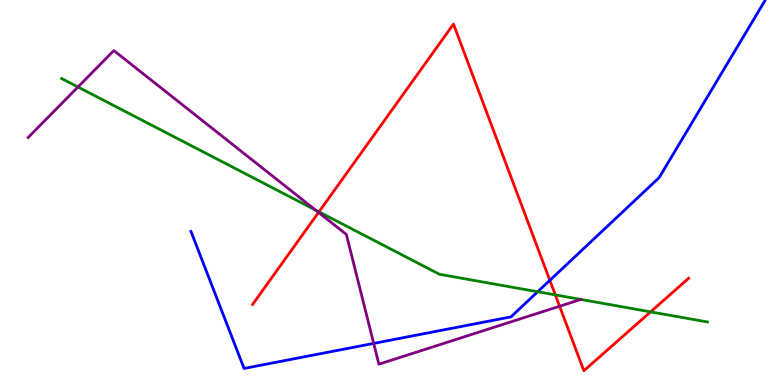[{'lines': ['blue', 'red'], 'intersections': [{'x': 7.09, 'y': 2.72}]}, {'lines': ['green', 'red'], 'intersections': [{'x': 4.12, 'y': 4.5}, {'x': 7.17, 'y': 2.34}, {'x': 8.39, 'y': 1.9}]}, {'lines': ['purple', 'red'], 'intersections': [{'x': 4.11, 'y': 4.48}, {'x': 7.22, 'y': 2.05}]}, {'lines': ['blue', 'green'], 'intersections': [{'x': 6.94, 'y': 2.42}]}, {'lines': ['blue', 'purple'], 'intersections': [{'x': 4.82, 'y': 1.08}]}, {'lines': ['green', 'purple'], 'intersections': [{'x': 1.01, 'y': 7.74}, {'x': 4.07, 'y': 4.54}]}]